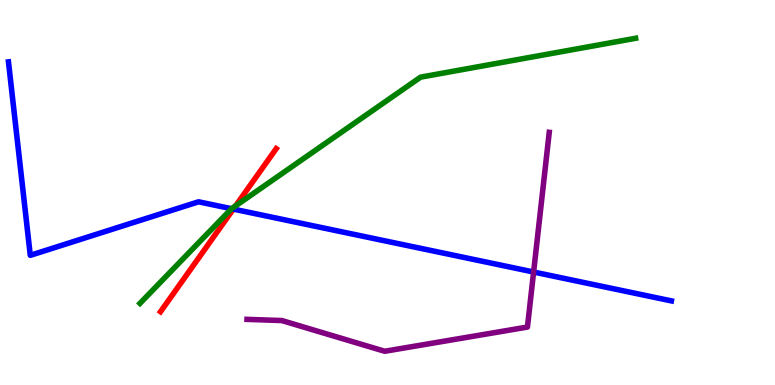[{'lines': ['blue', 'red'], 'intersections': [{'x': 3.01, 'y': 4.57}]}, {'lines': ['green', 'red'], 'intersections': [{'x': 3.04, 'y': 4.65}]}, {'lines': ['purple', 'red'], 'intersections': []}, {'lines': ['blue', 'green'], 'intersections': [{'x': 2.99, 'y': 4.58}]}, {'lines': ['blue', 'purple'], 'intersections': [{'x': 6.89, 'y': 2.93}]}, {'lines': ['green', 'purple'], 'intersections': []}]